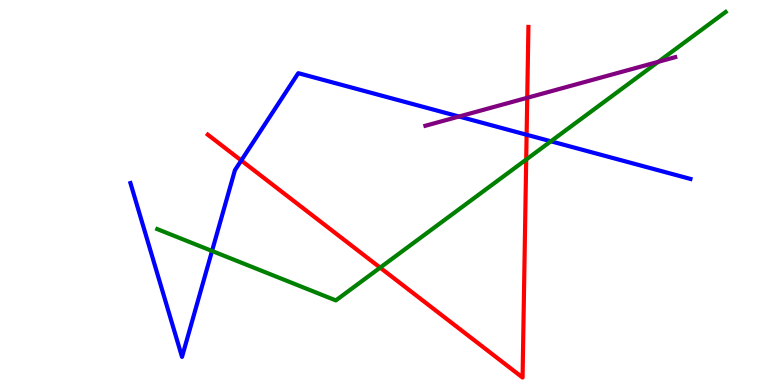[{'lines': ['blue', 'red'], 'intersections': [{'x': 3.11, 'y': 5.83}, {'x': 6.8, 'y': 6.5}]}, {'lines': ['green', 'red'], 'intersections': [{'x': 4.9, 'y': 3.05}, {'x': 6.79, 'y': 5.86}]}, {'lines': ['purple', 'red'], 'intersections': [{'x': 6.8, 'y': 7.46}]}, {'lines': ['blue', 'green'], 'intersections': [{'x': 2.74, 'y': 3.48}, {'x': 7.11, 'y': 6.33}]}, {'lines': ['blue', 'purple'], 'intersections': [{'x': 5.92, 'y': 6.97}]}, {'lines': ['green', 'purple'], 'intersections': [{'x': 8.49, 'y': 8.39}]}]